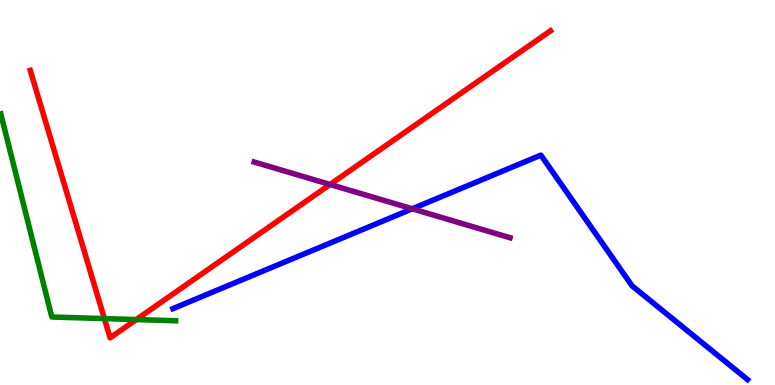[{'lines': ['blue', 'red'], 'intersections': []}, {'lines': ['green', 'red'], 'intersections': [{'x': 1.35, 'y': 1.72}, {'x': 1.76, 'y': 1.7}]}, {'lines': ['purple', 'red'], 'intersections': [{'x': 4.26, 'y': 5.21}]}, {'lines': ['blue', 'green'], 'intersections': []}, {'lines': ['blue', 'purple'], 'intersections': [{'x': 5.32, 'y': 4.58}]}, {'lines': ['green', 'purple'], 'intersections': []}]